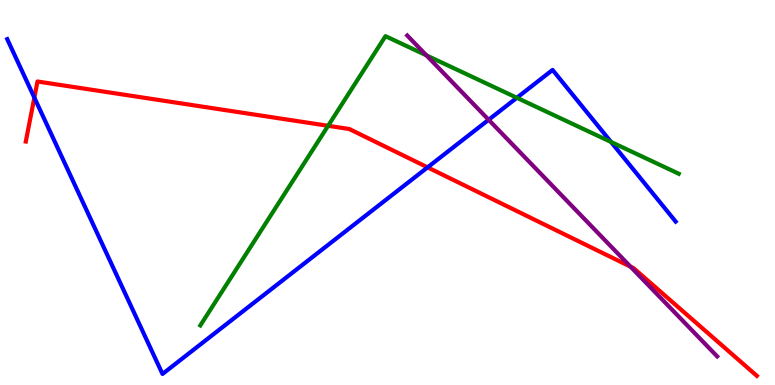[{'lines': ['blue', 'red'], 'intersections': [{'x': 0.443, 'y': 7.46}, {'x': 5.52, 'y': 5.65}]}, {'lines': ['green', 'red'], 'intersections': [{'x': 4.23, 'y': 6.73}]}, {'lines': ['purple', 'red'], 'intersections': [{'x': 8.14, 'y': 3.07}]}, {'lines': ['blue', 'green'], 'intersections': [{'x': 6.67, 'y': 7.46}, {'x': 7.88, 'y': 6.31}]}, {'lines': ['blue', 'purple'], 'intersections': [{'x': 6.3, 'y': 6.89}]}, {'lines': ['green', 'purple'], 'intersections': [{'x': 5.5, 'y': 8.56}]}]